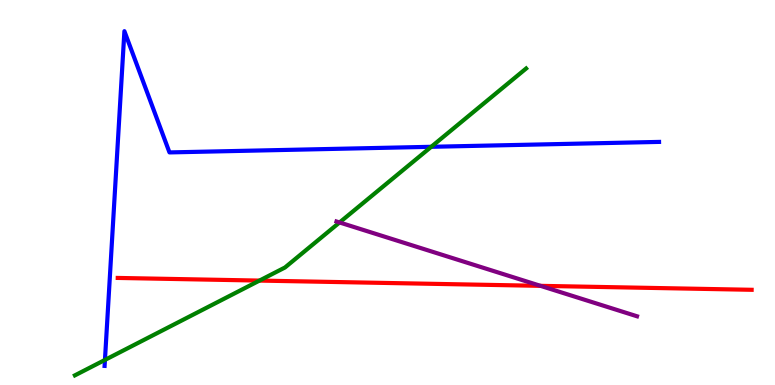[{'lines': ['blue', 'red'], 'intersections': []}, {'lines': ['green', 'red'], 'intersections': [{'x': 3.35, 'y': 2.71}]}, {'lines': ['purple', 'red'], 'intersections': [{'x': 6.97, 'y': 2.58}]}, {'lines': ['blue', 'green'], 'intersections': [{'x': 1.35, 'y': 0.651}, {'x': 5.56, 'y': 6.19}]}, {'lines': ['blue', 'purple'], 'intersections': []}, {'lines': ['green', 'purple'], 'intersections': [{'x': 4.38, 'y': 4.22}]}]